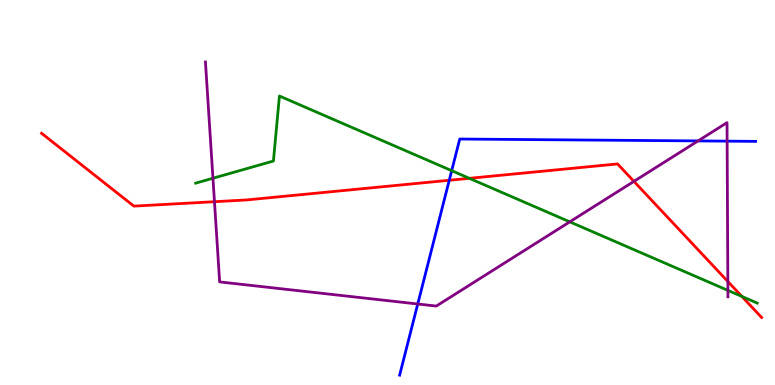[{'lines': ['blue', 'red'], 'intersections': [{'x': 5.8, 'y': 5.32}]}, {'lines': ['green', 'red'], 'intersections': [{'x': 6.06, 'y': 5.37}, {'x': 9.57, 'y': 2.3}]}, {'lines': ['purple', 'red'], 'intersections': [{'x': 2.77, 'y': 4.76}, {'x': 8.18, 'y': 5.29}, {'x': 9.39, 'y': 2.69}]}, {'lines': ['blue', 'green'], 'intersections': [{'x': 5.83, 'y': 5.57}]}, {'lines': ['blue', 'purple'], 'intersections': [{'x': 5.39, 'y': 2.1}, {'x': 9.01, 'y': 6.34}, {'x': 9.38, 'y': 6.33}]}, {'lines': ['green', 'purple'], 'intersections': [{'x': 2.75, 'y': 5.37}, {'x': 7.35, 'y': 4.24}, {'x': 9.39, 'y': 2.46}]}]